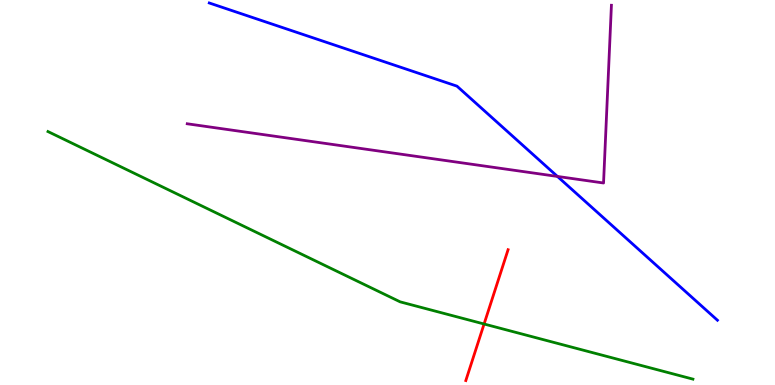[{'lines': ['blue', 'red'], 'intersections': []}, {'lines': ['green', 'red'], 'intersections': [{'x': 6.25, 'y': 1.58}]}, {'lines': ['purple', 'red'], 'intersections': []}, {'lines': ['blue', 'green'], 'intersections': []}, {'lines': ['blue', 'purple'], 'intersections': [{'x': 7.19, 'y': 5.42}]}, {'lines': ['green', 'purple'], 'intersections': []}]